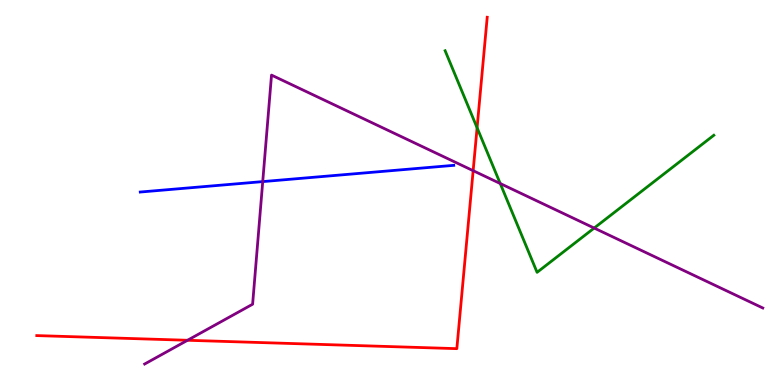[{'lines': ['blue', 'red'], 'intersections': []}, {'lines': ['green', 'red'], 'intersections': [{'x': 6.16, 'y': 6.68}]}, {'lines': ['purple', 'red'], 'intersections': [{'x': 2.42, 'y': 1.16}, {'x': 6.11, 'y': 5.57}]}, {'lines': ['blue', 'green'], 'intersections': []}, {'lines': ['blue', 'purple'], 'intersections': [{'x': 3.39, 'y': 5.28}]}, {'lines': ['green', 'purple'], 'intersections': [{'x': 6.45, 'y': 5.23}, {'x': 7.67, 'y': 4.08}]}]